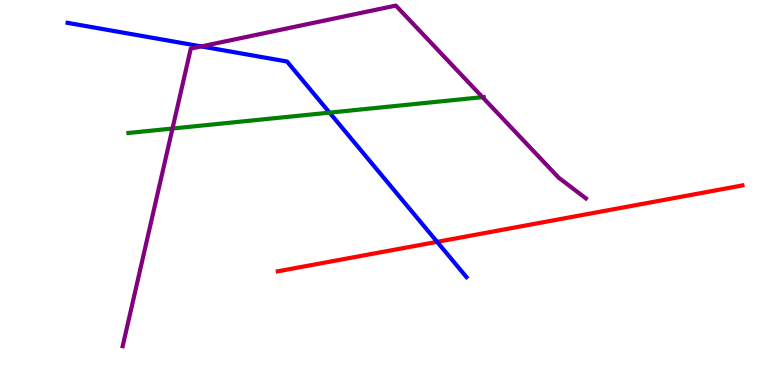[{'lines': ['blue', 'red'], 'intersections': [{'x': 5.64, 'y': 3.72}]}, {'lines': ['green', 'red'], 'intersections': []}, {'lines': ['purple', 'red'], 'intersections': []}, {'lines': ['blue', 'green'], 'intersections': [{'x': 4.25, 'y': 7.07}]}, {'lines': ['blue', 'purple'], 'intersections': [{'x': 2.6, 'y': 8.79}]}, {'lines': ['green', 'purple'], 'intersections': [{'x': 2.23, 'y': 6.66}, {'x': 6.23, 'y': 7.48}]}]